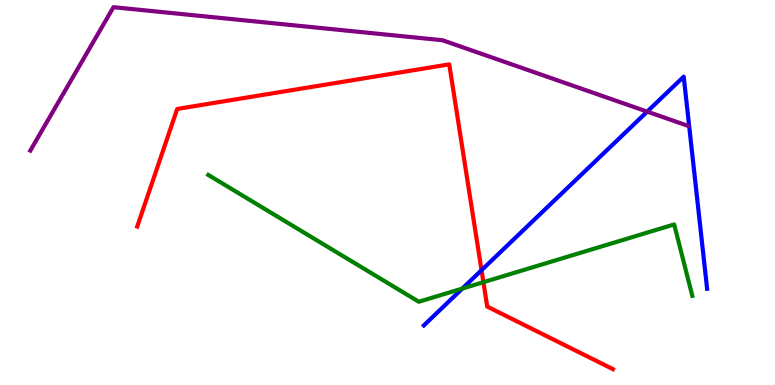[{'lines': ['blue', 'red'], 'intersections': [{'x': 6.21, 'y': 2.98}]}, {'lines': ['green', 'red'], 'intersections': [{'x': 6.24, 'y': 2.67}]}, {'lines': ['purple', 'red'], 'intersections': []}, {'lines': ['blue', 'green'], 'intersections': [{'x': 5.97, 'y': 2.5}]}, {'lines': ['blue', 'purple'], 'intersections': [{'x': 8.35, 'y': 7.1}]}, {'lines': ['green', 'purple'], 'intersections': []}]